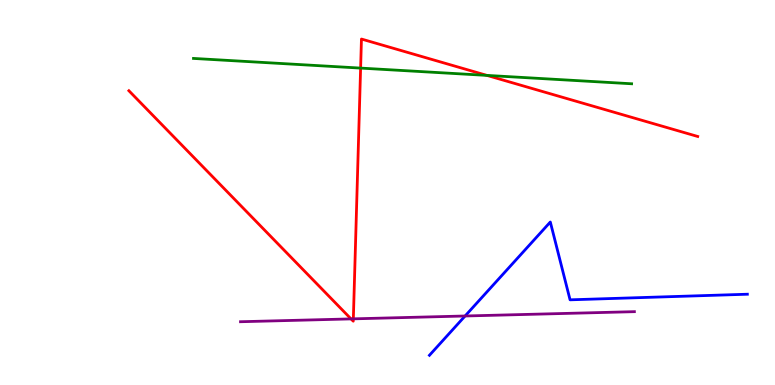[{'lines': ['blue', 'red'], 'intersections': []}, {'lines': ['green', 'red'], 'intersections': [{'x': 4.65, 'y': 8.23}, {'x': 6.28, 'y': 8.04}]}, {'lines': ['purple', 'red'], 'intersections': [{'x': 4.53, 'y': 1.72}, {'x': 4.56, 'y': 1.72}]}, {'lines': ['blue', 'green'], 'intersections': []}, {'lines': ['blue', 'purple'], 'intersections': [{'x': 6.0, 'y': 1.79}]}, {'lines': ['green', 'purple'], 'intersections': []}]